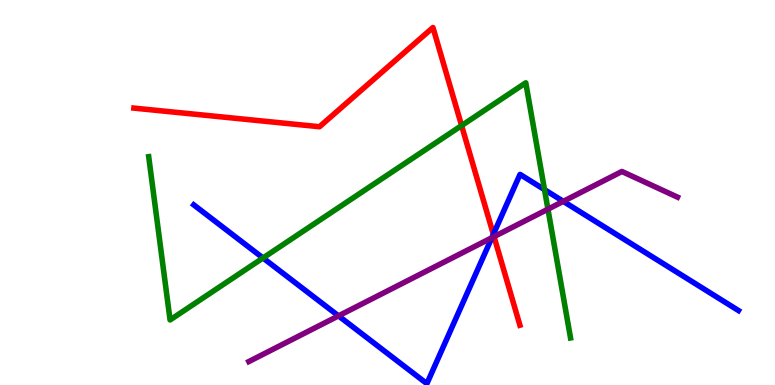[{'lines': ['blue', 'red'], 'intersections': [{'x': 6.37, 'y': 3.91}]}, {'lines': ['green', 'red'], 'intersections': [{'x': 5.96, 'y': 6.74}]}, {'lines': ['purple', 'red'], 'intersections': [{'x': 6.37, 'y': 3.85}]}, {'lines': ['blue', 'green'], 'intersections': [{'x': 3.39, 'y': 3.3}, {'x': 7.03, 'y': 5.07}]}, {'lines': ['blue', 'purple'], 'intersections': [{'x': 4.37, 'y': 1.8}, {'x': 6.35, 'y': 3.82}, {'x': 7.27, 'y': 4.77}]}, {'lines': ['green', 'purple'], 'intersections': [{'x': 7.07, 'y': 4.57}]}]